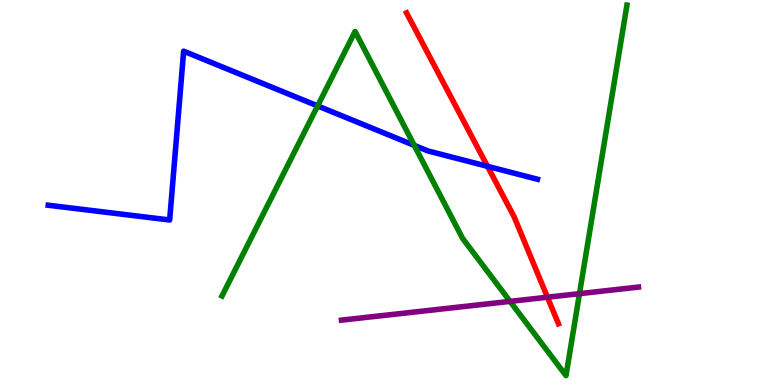[{'lines': ['blue', 'red'], 'intersections': [{'x': 6.29, 'y': 5.68}]}, {'lines': ['green', 'red'], 'intersections': []}, {'lines': ['purple', 'red'], 'intersections': [{'x': 7.06, 'y': 2.28}]}, {'lines': ['blue', 'green'], 'intersections': [{'x': 4.1, 'y': 7.25}, {'x': 5.35, 'y': 6.22}]}, {'lines': ['blue', 'purple'], 'intersections': []}, {'lines': ['green', 'purple'], 'intersections': [{'x': 6.58, 'y': 2.17}, {'x': 7.48, 'y': 2.37}]}]